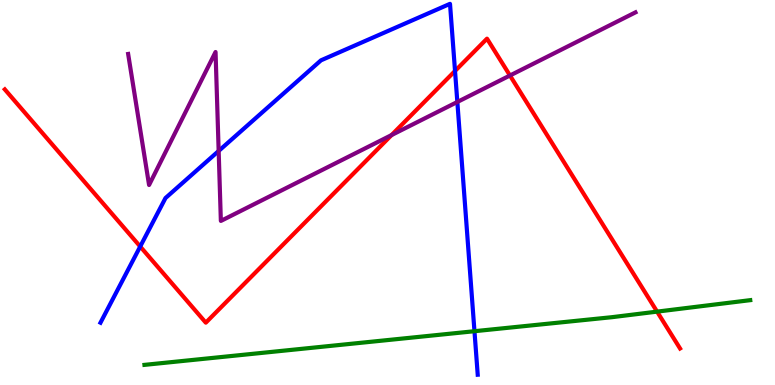[{'lines': ['blue', 'red'], 'intersections': [{'x': 1.81, 'y': 3.6}, {'x': 5.87, 'y': 8.16}]}, {'lines': ['green', 'red'], 'intersections': [{'x': 8.48, 'y': 1.91}]}, {'lines': ['purple', 'red'], 'intersections': [{'x': 5.05, 'y': 6.49}, {'x': 6.58, 'y': 8.04}]}, {'lines': ['blue', 'green'], 'intersections': [{'x': 6.12, 'y': 1.4}]}, {'lines': ['blue', 'purple'], 'intersections': [{'x': 2.82, 'y': 6.08}, {'x': 5.9, 'y': 7.35}]}, {'lines': ['green', 'purple'], 'intersections': []}]